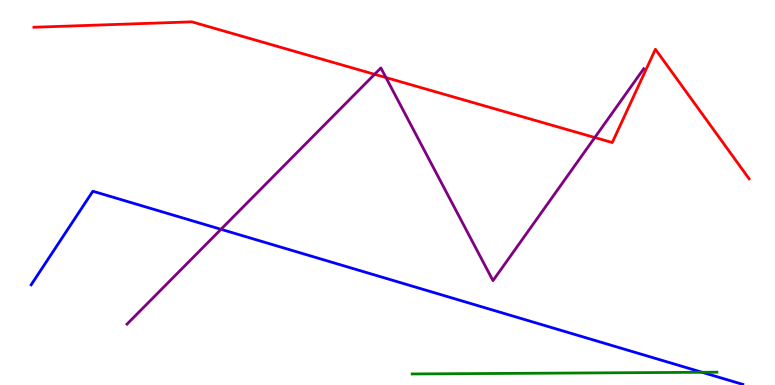[{'lines': ['blue', 'red'], 'intersections': []}, {'lines': ['green', 'red'], 'intersections': []}, {'lines': ['purple', 'red'], 'intersections': [{'x': 4.83, 'y': 8.07}, {'x': 4.98, 'y': 7.99}, {'x': 7.67, 'y': 6.43}]}, {'lines': ['blue', 'green'], 'intersections': [{'x': 9.06, 'y': 0.33}]}, {'lines': ['blue', 'purple'], 'intersections': [{'x': 2.85, 'y': 4.04}]}, {'lines': ['green', 'purple'], 'intersections': []}]